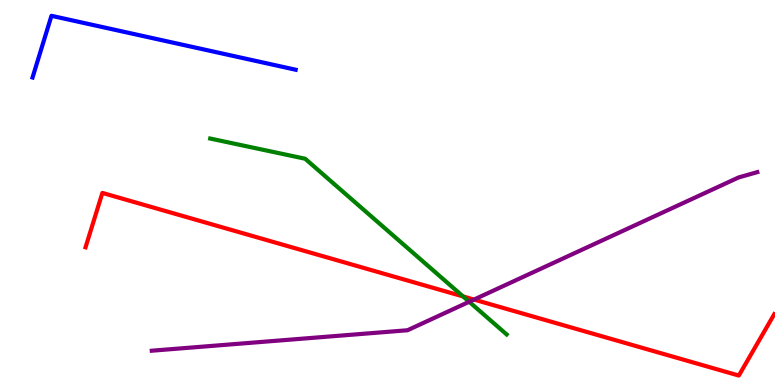[{'lines': ['blue', 'red'], 'intersections': []}, {'lines': ['green', 'red'], 'intersections': [{'x': 5.97, 'y': 2.3}]}, {'lines': ['purple', 'red'], 'intersections': [{'x': 6.12, 'y': 2.22}]}, {'lines': ['blue', 'green'], 'intersections': []}, {'lines': ['blue', 'purple'], 'intersections': []}, {'lines': ['green', 'purple'], 'intersections': [{'x': 6.05, 'y': 2.16}]}]